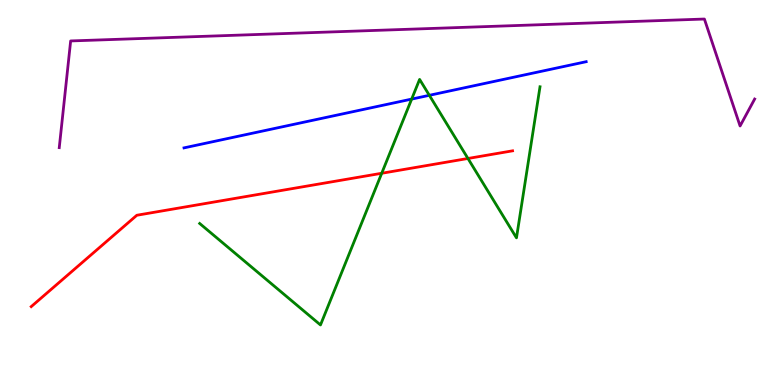[{'lines': ['blue', 'red'], 'intersections': []}, {'lines': ['green', 'red'], 'intersections': [{'x': 4.93, 'y': 5.5}, {'x': 6.04, 'y': 5.88}]}, {'lines': ['purple', 'red'], 'intersections': []}, {'lines': ['blue', 'green'], 'intersections': [{'x': 5.31, 'y': 7.43}, {'x': 5.54, 'y': 7.52}]}, {'lines': ['blue', 'purple'], 'intersections': []}, {'lines': ['green', 'purple'], 'intersections': []}]